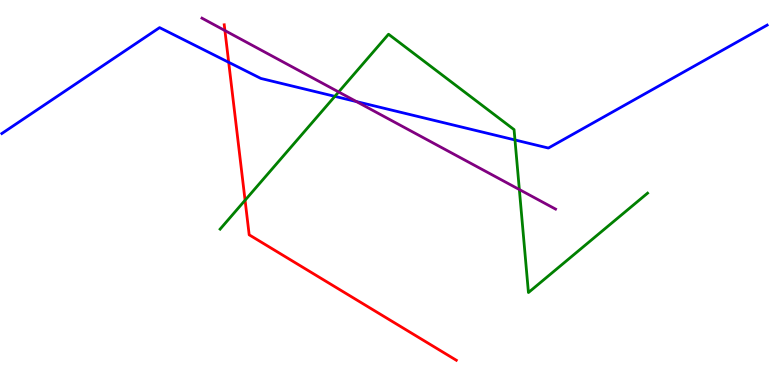[{'lines': ['blue', 'red'], 'intersections': [{'x': 2.95, 'y': 8.38}]}, {'lines': ['green', 'red'], 'intersections': [{'x': 3.16, 'y': 4.8}]}, {'lines': ['purple', 'red'], 'intersections': [{'x': 2.9, 'y': 9.21}]}, {'lines': ['blue', 'green'], 'intersections': [{'x': 4.32, 'y': 7.5}, {'x': 6.64, 'y': 6.36}]}, {'lines': ['blue', 'purple'], 'intersections': [{'x': 4.6, 'y': 7.36}]}, {'lines': ['green', 'purple'], 'intersections': [{'x': 4.37, 'y': 7.61}, {'x': 6.7, 'y': 5.08}]}]